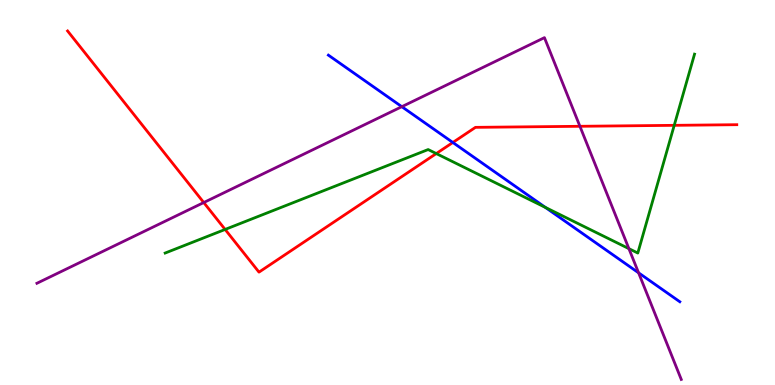[{'lines': ['blue', 'red'], 'intersections': [{'x': 5.84, 'y': 6.3}]}, {'lines': ['green', 'red'], 'intersections': [{'x': 2.9, 'y': 4.04}, {'x': 5.63, 'y': 6.01}, {'x': 8.7, 'y': 6.74}]}, {'lines': ['purple', 'red'], 'intersections': [{'x': 2.63, 'y': 4.74}, {'x': 7.48, 'y': 6.72}]}, {'lines': ['blue', 'green'], 'intersections': [{'x': 7.04, 'y': 4.61}]}, {'lines': ['blue', 'purple'], 'intersections': [{'x': 5.18, 'y': 7.23}, {'x': 8.24, 'y': 2.91}]}, {'lines': ['green', 'purple'], 'intersections': [{'x': 8.11, 'y': 3.54}]}]